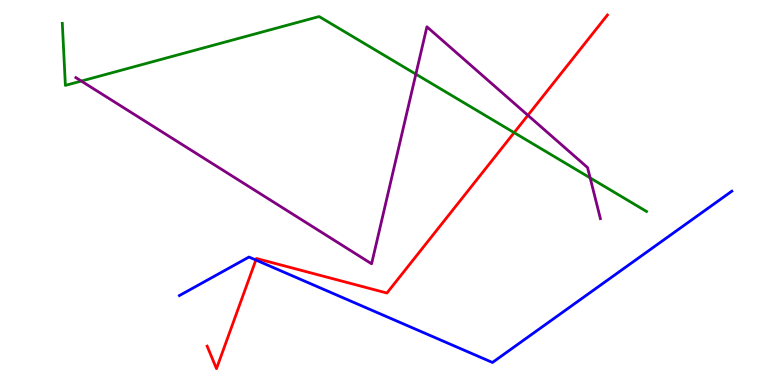[{'lines': ['blue', 'red'], 'intersections': [{'x': 3.3, 'y': 3.25}]}, {'lines': ['green', 'red'], 'intersections': [{'x': 6.63, 'y': 6.55}]}, {'lines': ['purple', 'red'], 'intersections': [{'x': 6.81, 'y': 7.01}]}, {'lines': ['blue', 'green'], 'intersections': []}, {'lines': ['blue', 'purple'], 'intersections': []}, {'lines': ['green', 'purple'], 'intersections': [{'x': 1.05, 'y': 7.89}, {'x': 5.37, 'y': 8.07}, {'x': 7.61, 'y': 5.38}]}]